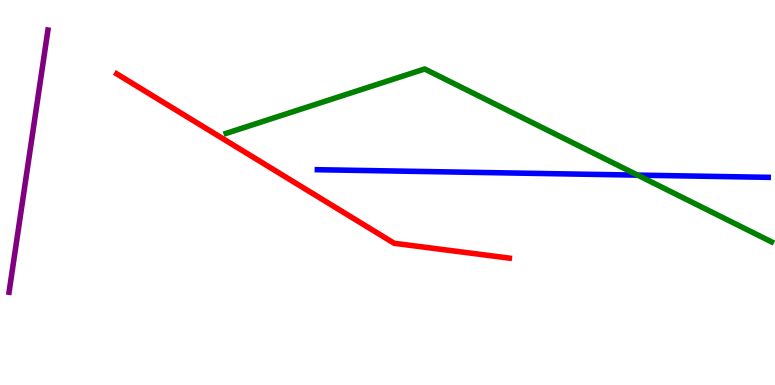[{'lines': ['blue', 'red'], 'intersections': []}, {'lines': ['green', 'red'], 'intersections': []}, {'lines': ['purple', 'red'], 'intersections': []}, {'lines': ['blue', 'green'], 'intersections': [{'x': 8.23, 'y': 5.45}]}, {'lines': ['blue', 'purple'], 'intersections': []}, {'lines': ['green', 'purple'], 'intersections': []}]